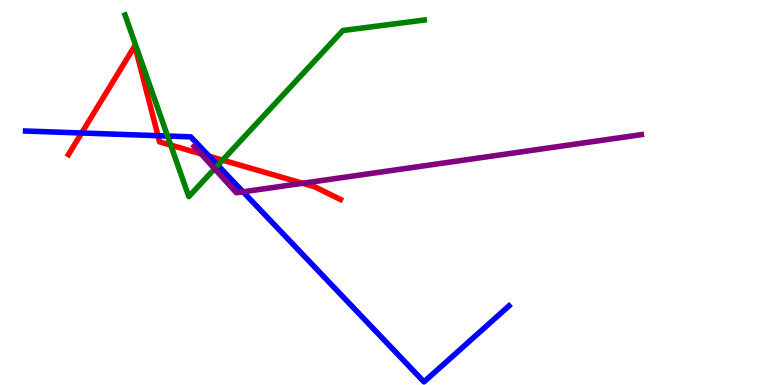[{'lines': ['blue', 'red'], 'intersections': [{'x': 1.05, 'y': 6.55}, {'x': 2.04, 'y': 6.48}, {'x': 2.7, 'y': 5.94}]}, {'lines': ['green', 'red'], 'intersections': [{'x': 2.2, 'y': 6.23}, {'x': 2.87, 'y': 5.84}]}, {'lines': ['purple', 'red'], 'intersections': [{'x': 2.6, 'y': 6.0}, {'x': 3.9, 'y': 5.24}]}, {'lines': ['blue', 'green'], 'intersections': [{'x': 2.16, 'y': 6.47}, {'x': 2.81, 'y': 5.71}]}, {'lines': ['blue', 'purple'], 'intersections': [{'x': 3.14, 'y': 5.02}]}, {'lines': ['green', 'purple'], 'intersections': [{'x': 2.77, 'y': 5.62}]}]